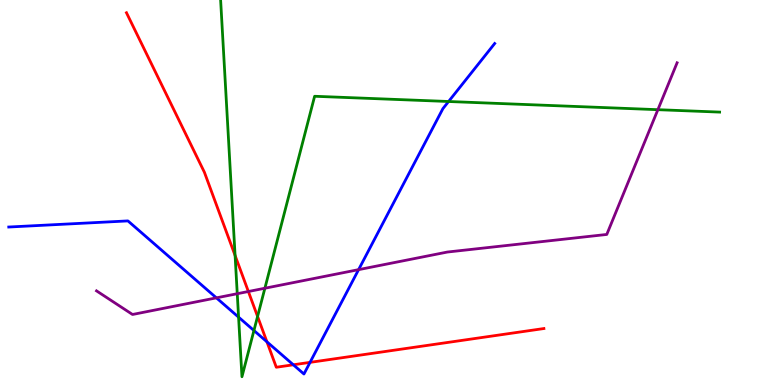[{'lines': ['blue', 'red'], 'intersections': [{'x': 3.44, 'y': 1.12}, {'x': 3.78, 'y': 0.525}, {'x': 4.0, 'y': 0.588}]}, {'lines': ['green', 'red'], 'intersections': [{'x': 3.03, 'y': 3.36}, {'x': 3.32, 'y': 1.78}]}, {'lines': ['purple', 'red'], 'intersections': [{'x': 3.2, 'y': 2.43}]}, {'lines': ['blue', 'green'], 'intersections': [{'x': 3.08, 'y': 1.76}, {'x': 3.28, 'y': 1.42}, {'x': 5.79, 'y': 7.36}]}, {'lines': ['blue', 'purple'], 'intersections': [{'x': 2.79, 'y': 2.26}, {'x': 4.63, 'y': 3.0}]}, {'lines': ['green', 'purple'], 'intersections': [{'x': 3.06, 'y': 2.37}, {'x': 3.42, 'y': 2.51}, {'x': 8.49, 'y': 7.15}]}]